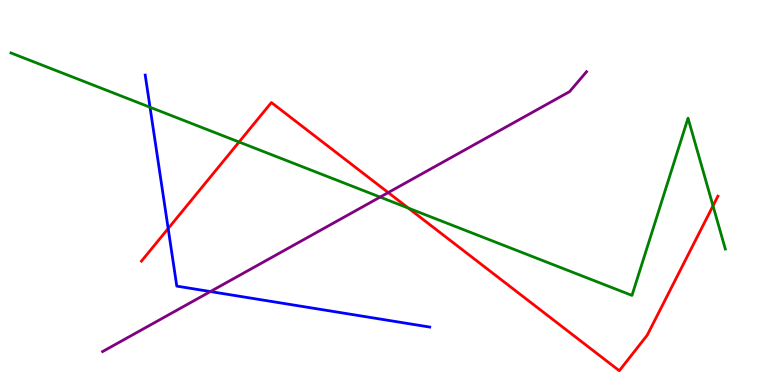[{'lines': ['blue', 'red'], 'intersections': [{'x': 2.17, 'y': 4.06}]}, {'lines': ['green', 'red'], 'intersections': [{'x': 3.08, 'y': 6.31}, {'x': 5.27, 'y': 4.59}, {'x': 9.2, 'y': 4.65}]}, {'lines': ['purple', 'red'], 'intersections': [{'x': 5.01, 'y': 5.0}]}, {'lines': ['blue', 'green'], 'intersections': [{'x': 1.94, 'y': 7.21}]}, {'lines': ['blue', 'purple'], 'intersections': [{'x': 2.71, 'y': 2.43}]}, {'lines': ['green', 'purple'], 'intersections': [{'x': 4.9, 'y': 4.88}]}]